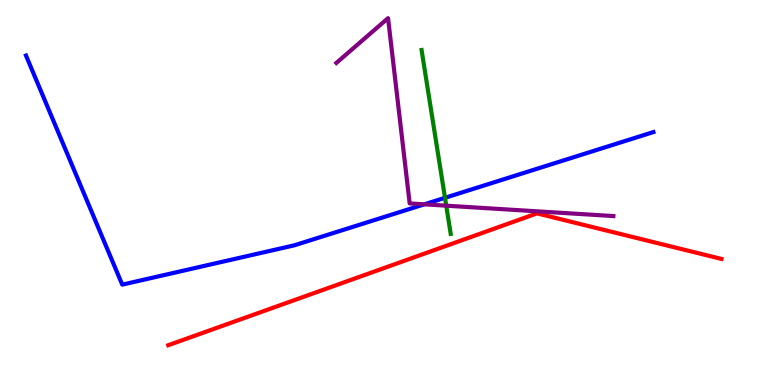[{'lines': ['blue', 'red'], 'intersections': []}, {'lines': ['green', 'red'], 'intersections': []}, {'lines': ['purple', 'red'], 'intersections': []}, {'lines': ['blue', 'green'], 'intersections': [{'x': 5.74, 'y': 4.86}]}, {'lines': ['blue', 'purple'], 'intersections': [{'x': 5.48, 'y': 4.69}]}, {'lines': ['green', 'purple'], 'intersections': [{'x': 5.76, 'y': 4.66}]}]